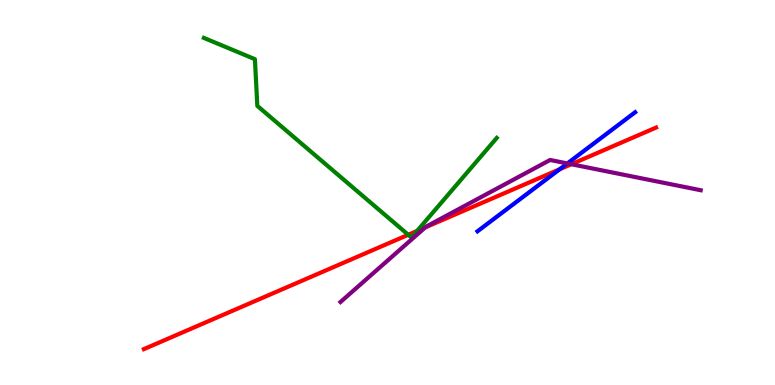[{'lines': ['blue', 'red'], 'intersections': [{'x': 7.22, 'y': 5.6}]}, {'lines': ['green', 'red'], 'intersections': [{'x': 5.27, 'y': 3.9}, {'x': 5.38, 'y': 4.0}]}, {'lines': ['purple', 'red'], 'intersections': [{'x': 5.49, 'y': 4.09}, {'x': 7.37, 'y': 5.73}]}, {'lines': ['blue', 'green'], 'intersections': []}, {'lines': ['blue', 'purple'], 'intersections': [{'x': 7.32, 'y': 5.75}]}, {'lines': ['green', 'purple'], 'intersections': []}]